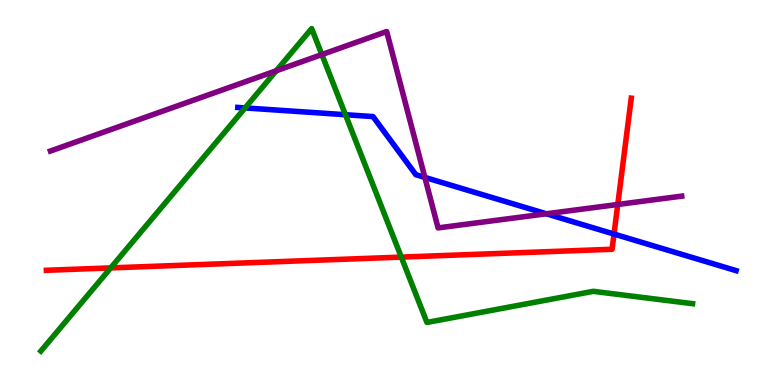[{'lines': ['blue', 'red'], 'intersections': [{'x': 7.92, 'y': 3.92}]}, {'lines': ['green', 'red'], 'intersections': [{'x': 1.43, 'y': 3.04}, {'x': 5.18, 'y': 3.32}]}, {'lines': ['purple', 'red'], 'intersections': [{'x': 7.97, 'y': 4.69}]}, {'lines': ['blue', 'green'], 'intersections': [{'x': 3.16, 'y': 7.2}, {'x': 4.46, 'y': 7.02}]}, {'lines': ['blue', 'purple'], 'intersections': [{'x': 5.48, 'y': 5.39}, {'x': 7.05, 'y': 4.45}]}, {'lines': ['green', 'purple'], 'intersections': [{'x': 3.56, 'y': 8.16}, {'x': 4.15, 'y': 8.58}]}]